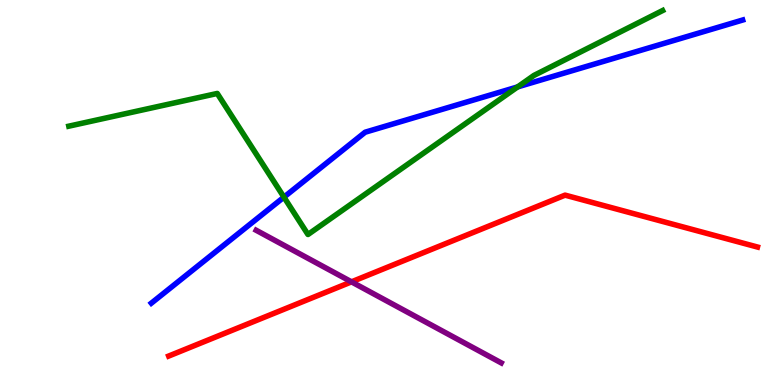[{'lines': ['blue', 'red'], 'intersections': []}, {'lines': ['green', 'red'], 'intersections': []}, {'lines': ['purple', 'red'], 'intersections': [{'x': 4.54, 'y': 2.68}]}, {'lines': ['blue', 'green'], 'intersections': [{'x': 3.66, 'y': 4.88}, {'x': 6.68, 'y': 7.74}]}, {'lines': ['blue', 'purple'], 'intersections': []}, {'lines': ['green', 'purple'], 'intersections': []}]